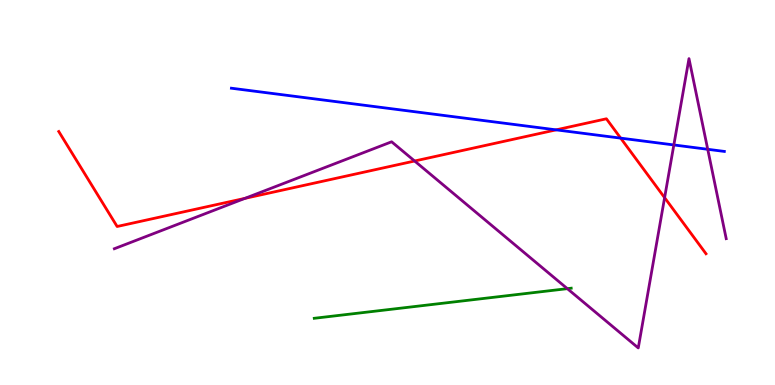[{'lines': ['blue', 'red'], 'intersections': [{'x': 7.18, 'y': 6.63}, {'x': 8.01, 'y': 6.41}]}, {'lines': ['green', 'red'], 'intersections': []}, {'lines': ['purple', 'red'], 'intersections': [{'x': 3.16, 'y': 4.85}, {'x': 5.35, 'y': 5.82}, {'x': 8.58, 'y': 4.87}]}, {'lines': ['blue', 'green'], 'intersections': []}, {'lines': ['blue', 'purple'], 'intersections': [{'x': 8.69, 'y': 6.24}, {'x': 9.13, 'y': 6.12}]}, {'lines': ['green', 'purple'], 'intersections': [{'x': 7.32, 'y': 2.5}]}]